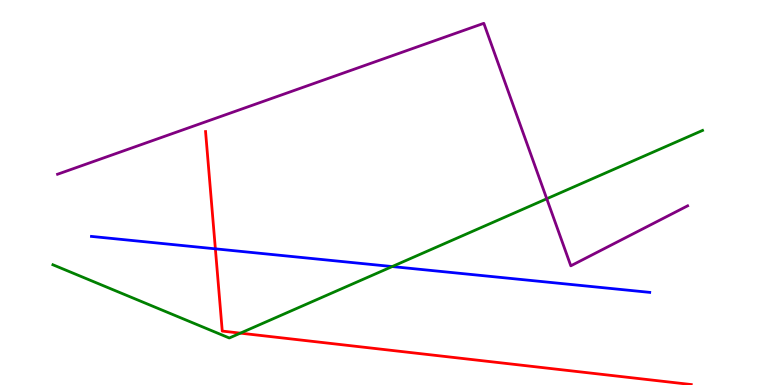[{'lines': ['blue', 'red'], 'intersections': [{'x': 2.78, 'y': 3.54}]}, {'lines': ['green', 'red'], 'intersections': [{'x': 3.1, 'y': 1.35}]}, {'lines': ['purple', 'red'], 'intersections': []}, {'lines': ['blue', 'green'], 'intersections': [{'x': 5.06, 'y': 3.08}]}, {'lines': ['blue', 'purple'], 'intersections': []}, {'lines': ['green', 'purple'], 'intersections': [{'x': 7.05, 'y': 4.84}]}]